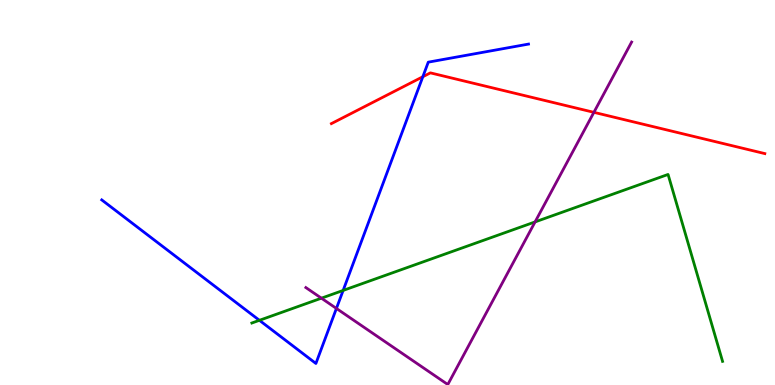[{'lines': ['blue', 'red'], 'intersections': [{'x': 5.46, 'y': 8.01}]}, {'lines': ['green', 'red'], 'intersections': []}, {'lines': ['purple', 'red'], 'intersections': [{'x': 7.66, 'y': 7.08}]}, {'lines': ['blue', 'green'], 'intersections': [{'x': 3.35, 'y': 1.68}, {'x': 4.43, 'y': 2.46}]}, {'lines': ['blue', 'purple'], 'intersections': [{'x': 4.34, 'y': 1.99}]}, {'lines': ['green', 'purple'], 'intersections': [{'x': 4.15, 'y': 2.25}, {'x': 6.9, 'y': 4.24}]}]